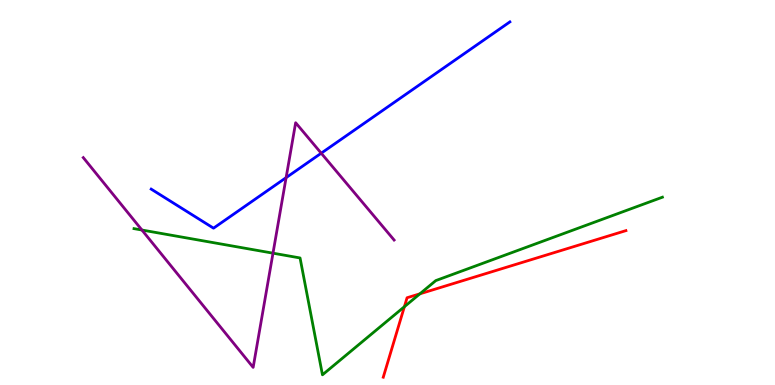[{'lines': ['blue', 'red'], 'intersections': []}, {'lines': ['green', 'red'], 'intersections': [{'x': 5.22, 'y': 2.03}, {'x': 5.42, 'y': 2.37}]}, {'lines': ['purple', 'red'], 'intersections': []}, {'lines': ['blue', 'green'], 'intersections': []}, {'lines': ['blue', 'purple'], 'intersections': [{'x': 3.69, 'y': 5.39}, {'x': 4.14, 'y': 6.02}]}, {'lines': ['green', 'purple'], 'intersections': [{'x': 1.83, 'y': 4.03}, {'x': 3.52, 'y': 3.42}]}]